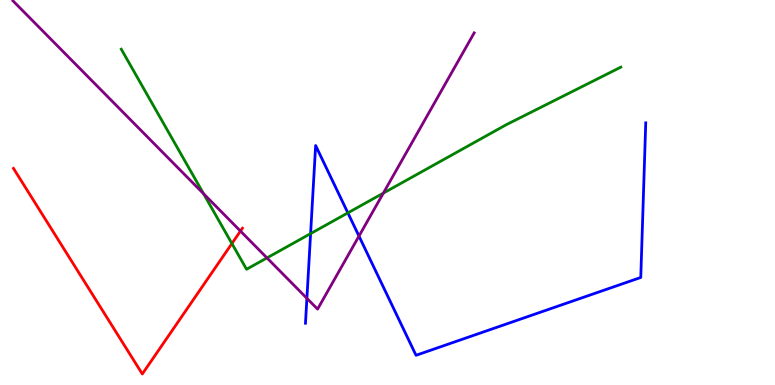[{'lines': ['blue', 'red'], 'intersections': []}, {'lines': ['green', 'red'], 'intersections': [{'x': 2.99, 'y': 3.67}]}, {'lines': ['purple', 'red'], 'intersections': [{'x': 3.1, 'y': 4.0}]}, {'lines': ['blue', 'green'], 'intersections': [{'x': 4.01, 'y': 3.93}, {'x': 4.49, 'y': 4.47}]}, {'lines': ['blue', 'purple'], 'intersections': [{'x': 3.96, 'y': 2.25}, {'x': 4.63, 'y': 3.87}]}, {'lines': ['green', 'purple'], 'intersections': [{'x': 2.63, 'y': 4.97}, {'x': 3.44, 'y': 3.3}, {'x': 4.95, 'y': 4.98}]}]